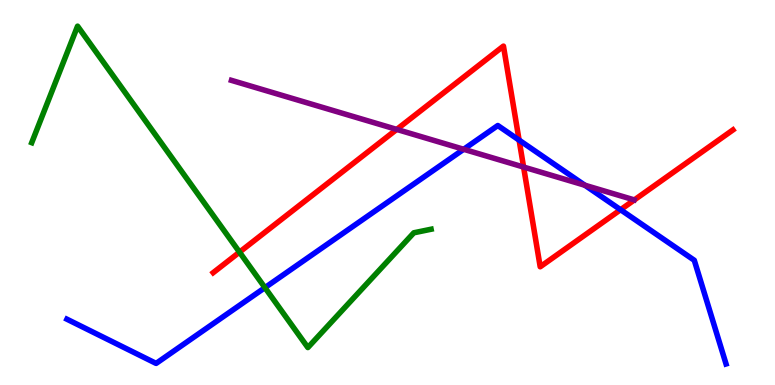[{'lines': ['blue', 'red'], 'intersections': [{'x': 6.7, 'y': 6.36}, {'x': 8.01, 'y': 4.55}]}, {'lines': ['green', 'red'], 'intersections': [{'x': 3.09, 'y': 3.45}]}, {'lines': ['purple', 'red'], 'intersections': [{'x': 5.12, 'y': 6.64}, {'x': 6.76, 'y': 5.66}]}, {'lines': ['blue', 'green'], 'intersections': [{'x': 3.42, 'y': 2.53}]}, {'lines': ['blue', 'purple'], 'intersections': [{'x': 5.98, 'y': 6.12}, {'x': 7.55, 'y': 5.19}]}, {'lines': ['green', 'purple'], 'intersections': []}]